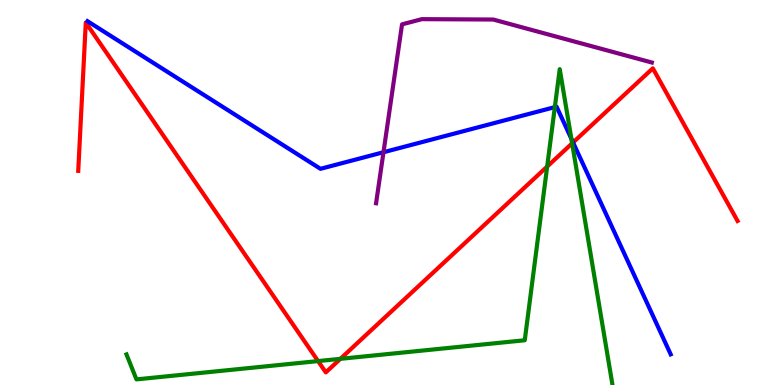[{'lines': ['blue', 'red'], 'intersections': [{'x': 7.39, 'y': 6.3}]}, {'lines': ['green', 'red'], 'intersections': [{'x': 4.1, 'y': 0.621}, {'x': 4.39, 'y': 0.68}, {'x': 7.06, 'y': 5.67}, {'x': 7.38, 'y': 6.28}]}, {'lines': ['purple', 'red'], 'intersections': []}, {'lines': ['blue', 'green'], 'intersections': [{'x': 7.16, 'y': 7.22}, {'x': 7.37, 'y': 6.4}]}, {'lines': ['blue', 'purple'], 'intersections': [{'x': 4.95, 'y': 6.05}]}, {'lines': ['green', 'purple'], 'intersections': []}]